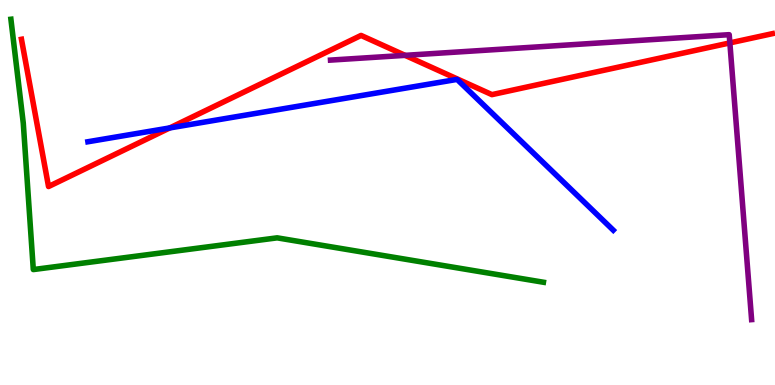[{'lines': ['blue', 'red'], 'intersections': [{'x': 2.19, 'y': 6.68}]}, {'lines': ['green', 'red'], 'intersections': []}, {'lines': ['purple', 'red'], 'intersections': [{'x': 5.23, 'y': 8.56}, {'x': 9.42, 'y': 8.89}]}, {'lines': ['blue', 'green'], 'intersections': []}, {'lines': ['blue', 'purple'], 'intersections': []}, {'lines': ['green', 'purple'], 'intersections': []}]